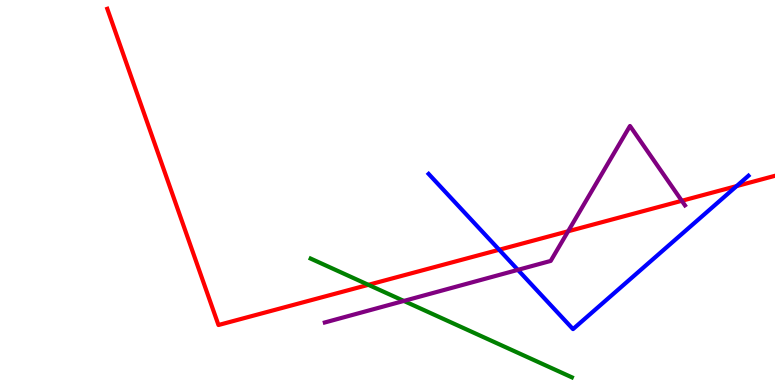[{'lines': ['blue', 'red'], 'intersections': [{'x': 6.44, 'y': 3.51}, {'x': 9.5, 'y': 5.17}]}, {'lines': ['green', 'red'], 'intersections': [{'x': 4.75, 'y': 2.6}]}, {'lines': ['purple', 'red'], 'intersections': [{'x': 7.33, 'y': 3.99}, {'x': 8.8, 'y': 4.78}]}, {'lines': ['blue', 'green'], 'intersections': []}, {'lines': ['blue', 'purple'], 'intersections': [{'x': 6.68, 'y': 2.99}]}, {'lines': ['green', 'purple'], 'intersections': [{'x': 5.21, 'y': 2.18}]}]